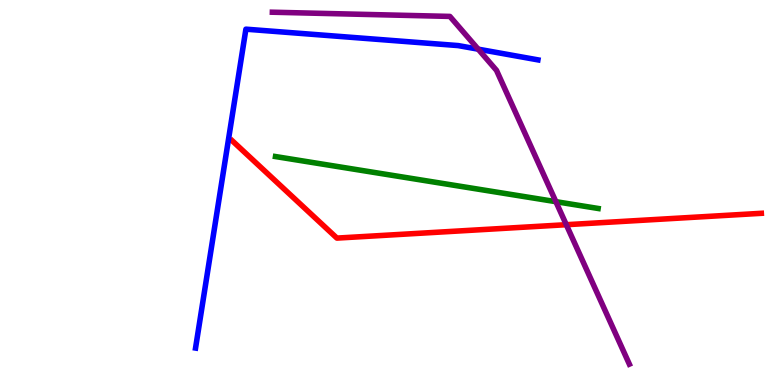[{'lines': ['blue', 'red'], 'intersections': []}, {'lines': ['green', 'red'], 'intersections': []}, {'lines': ['purple', 'red'], 'intersections': [{'x': 7.31, 'y': 4.16}]}, {'lines': ['blue', 'green'], 'intersections': []}, {'lines': ['blue', 'purple'], 'intersections': [{'x': 6.17, 'y': 8.72}]}, {'lines': ['green', 'purple'], 'intersections': [{'x': 7.17, 'y': 4.76}]}]